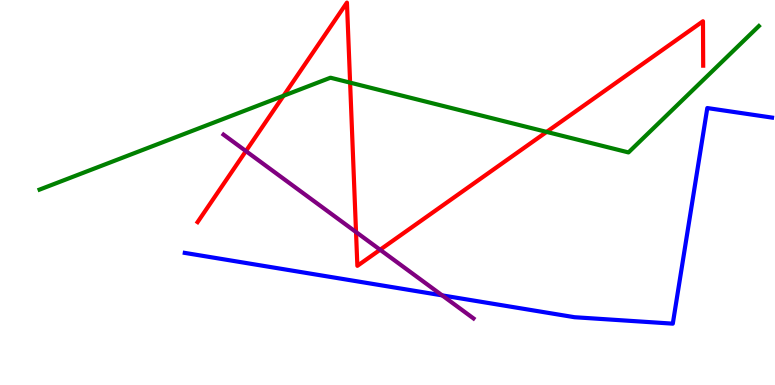[{'lines': ['blue', 'red'], 'intersections': []}, {'lines': ['green', 'red'], 'intersections': [{'x': 3.66, 'y': 7.51}, {'x': 4.52, 'y': 7.85}, {'x': 7.05, 'y': 6.57}]}, {'lines': ['purple', 'red'], 'intersections': [{'x': 3.17, 'y': 6.08}, {'x': 4.59, 'y': 3.97}, {'x': 4.9, 'y': 3.51}]}, {'lines': ['blue', 'green'], 'intersections': []}, {'lines': ['blue', 'purple'], 'intersections': [{'x': 5.71, 'y': 2.33}]}, {'lines': ['green', 'purple'], 'intersections': []}]